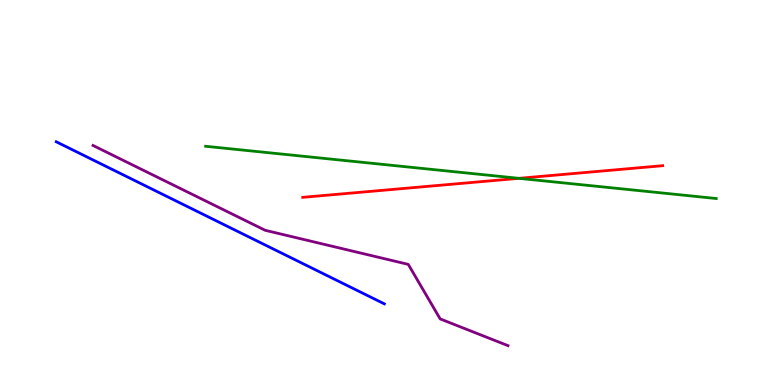[{'lines': ['blue', 'red'], 'intersections': []}, {'lines': ['green', 'red'], 'intersections': [{'x': 6.7, 'y': 5.37}]}, {'lines': ['purple', 'red'], 'intersections': []}, {'lines': ['blue', 'green'], 'intersections': []}, {'lines': ['blue', 'purple'], 'intersections': []}, {'lines': ['green', 'purple'], 'intersections': []}]